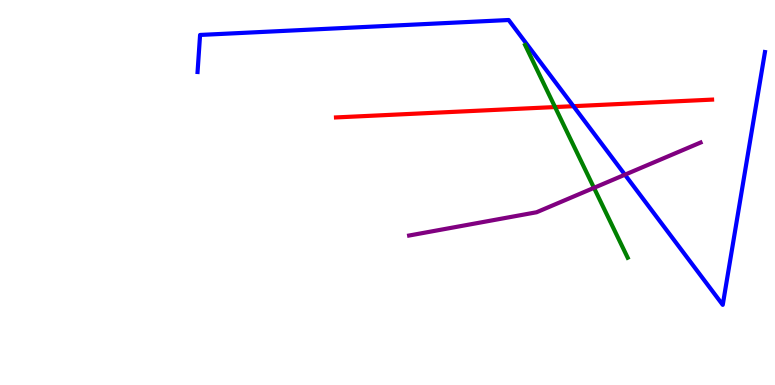[{'lines': ['blue', 'red'], 'intersections': [{'x': 7.4, 'y': 7.24}]}, {'lines': ['green', 'red'], 'intersections': [{'x': 7.16, 'y': 7.22}]}, {'lines': ['purple', 'red'], 'intersections': []}, {'lines': ['blue', 'green'], 'intersections': []}, {'lines': ['blue', 'purple'], 'intersections': [{'x': 8.06, 'y': 5.46}]}, {'lines': ['green', 'purple'], 'intersections': [{'x': 7.66, 'y': 5.12}]}]